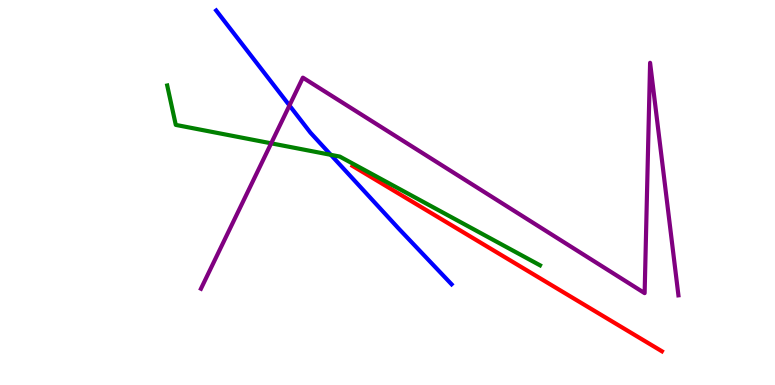[{'lines': ['blue', 'red'], 'intersections': []}, {'lines': ['green', 'red'], 'intersections': []}, {'lines': ['purple', 'red'], 'intersections': []}, {'lines': ['blue', 'green'], 'intersections': [{'x': 4.27, 'y': 5.98}]}, {'lines': ['blue', 'purple'], 'intersections': [{'x': 3.73, 'y': 7.26}]}, {'lines': ['green', 'purple'], 'intersections': [{'x': 3.5, 'y': 6.28}]}]